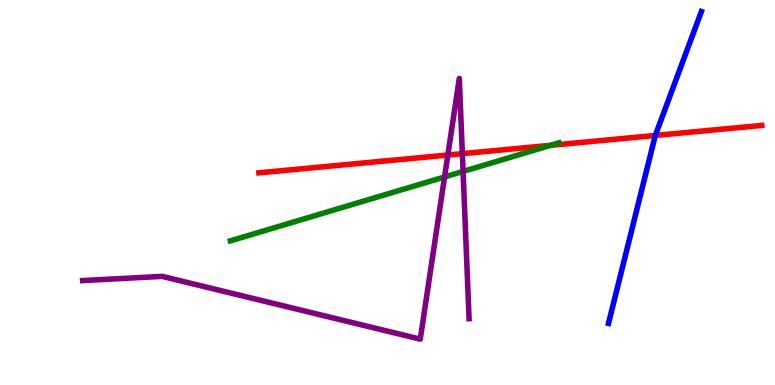[{'lines': ['blue', 'red'], 'intersections': [{'x': 8.46, 'y': 6.48}]}, {'lines': ['green', 'red'], 'intersections': [{'x': 7.1, 'y': 6.23}]}, {'lines': ['purple', 'red'], 'intersections': [{'x': 5.78, 'y': 5.97}, {'x': 5.97, 'y': 6.01}]}, {'lines': ['blue', 'green'], 'intersections': []}, {'lines': ['blue', 'purple'], 'intersections': []}, {'lines': ['green', 'purple'], 'intersections': [{'x': 5.74, 'y': 5.4}, {'x': 5.98, 'y': 5.55}]}]